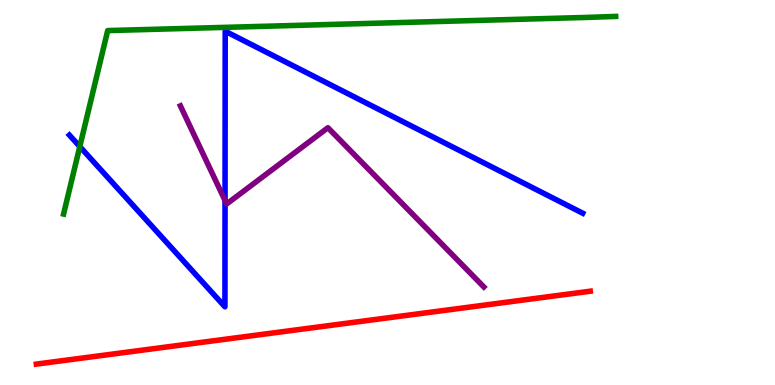[{'lines': ['blue', 'red'], 'intersections': []}, {'lines': ['green', 'red'], 'intersections': []}, {'lines': ['purple', 'red'], 'intersections': []}, {'lines': ['blue', 'green'], 'intersections': [{'x': 1.03, 'y': 6.19}]}, {'lines': ['blue', 'purple'], 'intersections': [{'x': 2.9, 'y': 4.79}]}, {'lines': ['green', 'purple'], 'intersections': []}]